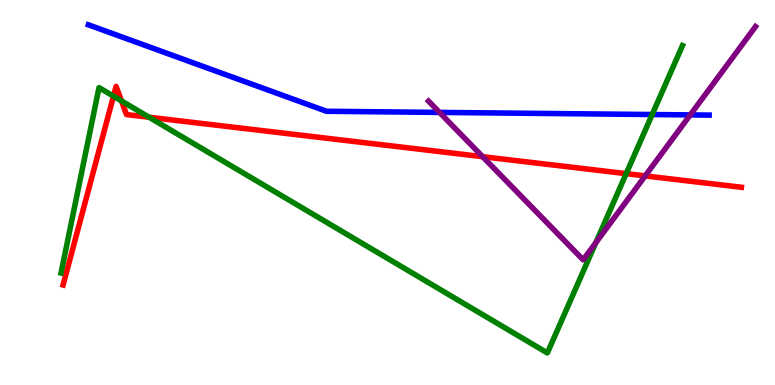[{'lines': ['blue', 'red'], 'intersections': []}, {'lines': ['green', 'red'], 'intersections': [{'x': 1.46, 'y': 7.5}, {'x': 1.57, 'y': 7.38}, {'x': 1.92, 'y': 6.96}, {'x': 8.08, 'y': 5.49}]}, {'lines': ['purple', 'red'], 'intersections': [{'x': 6.23, 'y': 5.93}, {'x': 8.32, 'y': 5.43}]}, {'lines': ['blue', 'green'], 'intersections': [{'x': 8.42, 'y': 7.03}]}, {'lines': ['blue', 'purple'], 'intersections': [{'x': 5.67, 'y': 7.08}, {'x': 8.91, 'y': 7.02}]}, {'lines': ['green', 'purple'], 'intersections': [{'x': 7.69, 'y': 3.7}]}]